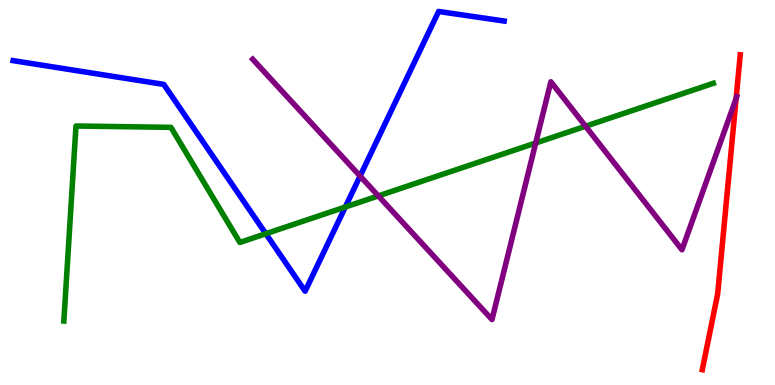[{'lines': ['blue', 'red'], 'intersections': []}, {'lines': ['green', 'red'], 'intersections': []}, {'lines': ['purple', 'red'], 'intersections': [{'x': 9.5, 'y': 7.44}]}, {'lines': ['blue', 'green'], 'intersections': [{'x': 3.43, 'y': 3.93}, {'x': 4.46, 'y': 4.62}]}, {'lines': ['blue', 'purple'], 'intersections': [{'x': 4.65, 'y': 5.43}]}, {'lines': ['green', 'purple'], 'intersections': [{'x': 4.88, 'y': 4.91}, {'x': 6.91, 'y': 6.29}, {'x': 7.56, 'y': 6.72}]}]